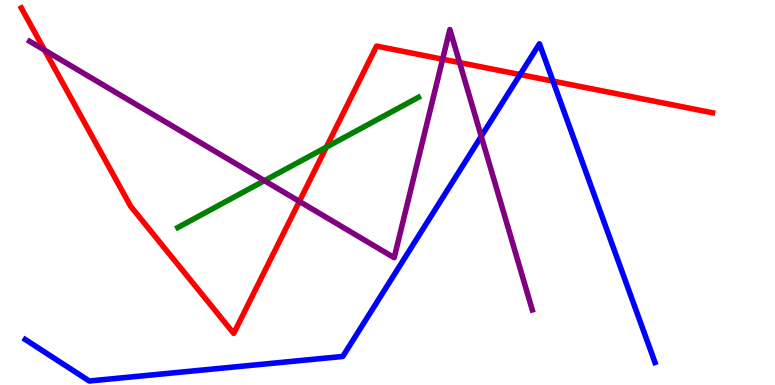[{'lines': ['blue', 'red'], 'intersections': [{'x': 6.71, 'y': 8.06}, {'x': 7.14, 'y': 7.89}]}, {'lines': ['green', 'red'], 'intersections': [{'x': 4.21, 'y': 6.18}]}, {'lines': ['purple', 'red'], 'intersections': [{'x': 0.575, 'y': 8.7}, {'x': 3.86, 'y': 4.77}, {'x': 5.71, 'y': 8.46}, {'x': 5.93, 'y': 8.37}]}, {'lines': ['blue', 'green'], 'intersections': []}, {'lines': ['blue', 'purple'], 'intersections': [{'x': 6.21, 'y': 6.46}]}, {'lines': ['green', 'purple'], 'intersections': [{'x': 3.41, 'y': 5.31}]}]